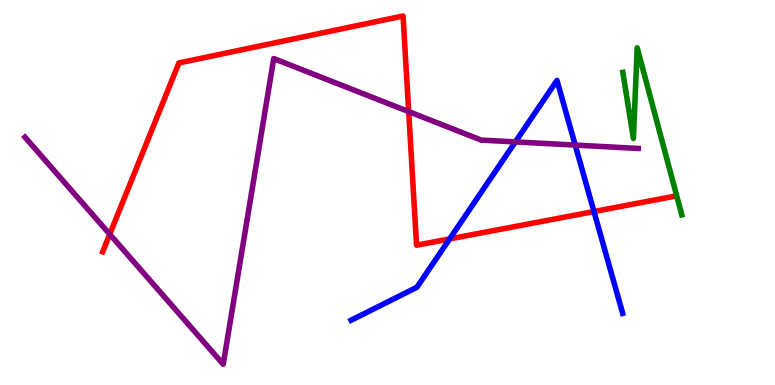[{'lines': ['blue', 'red'], 'intersections': [{'x': 5.8, 'y': 3.79}, {'x': 7.66, 'y': 4.51}]}, {'lines': ['green', 'red'], 'intersections': []}, {'lines': ['purple', 'red'], 'intersections': [{'x': 1.42, 'y': 3.92}, {'x': 5.27, 'y': 7.1}]}, {'lines': ['blue', 'green'], 'intersections': []}, {'lines': ['blue', 'purple'], 'intersections': [{'x': 6.65, 'y': 6.31}, {'x': 7.42, 'y': 6.23}]}, {'lines': ['green', 'purple'], 'intersections': []}]